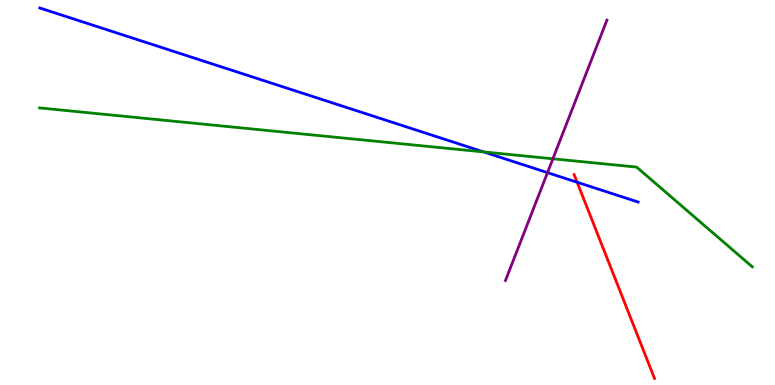[{'lines': ['blue', 'red'], 'intersections': [{'x': 7.45, 'y': 5.27}]}, {'lines': ['green', 'red'], 'intersections': []}, {'lines': ['purple', 'red'], 'intersections': []}, {'lines': ['blue', 'green'], 'intersections': [{'x': 6.24, 'y': 6.05}]}, {'lines': ['blue', 'purple'], 'intersections': [{'x': 7.06, 'y': 5.52}]}, {'lines': ['green', 'purple'], 'intersections': [{'x': 7.13, 'y': 5.88}]}]